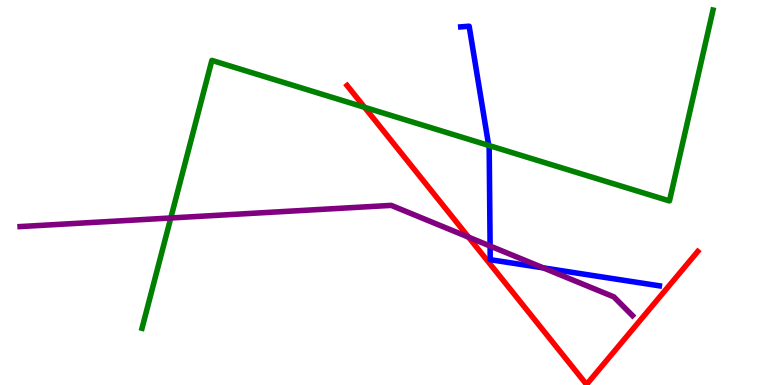[{'lines': ['blue', 'red'], 'intersections': []}, {'lines': ['green', 'red'], 'intersections': [{'x': 4.7, 'y': 7.21}]}, {'lines': ['purple', 'red'], 'intersections': [{'x': 6.05, 'y': 3.84}]}, {'lines': ['blue', 'green'], 'intersections': [{'x': 6.31, 'y': 6.22}]}, {'lines': ['blue', 'purple'], 'intersections': [{'x': 6.32, 'y': 3.61}, {'x': 7.01, 'y': 3.04}]}, {'lines': ['green', 'purple'], 'intersections': [{'x': 2.2, 'y': 4.34}]}]